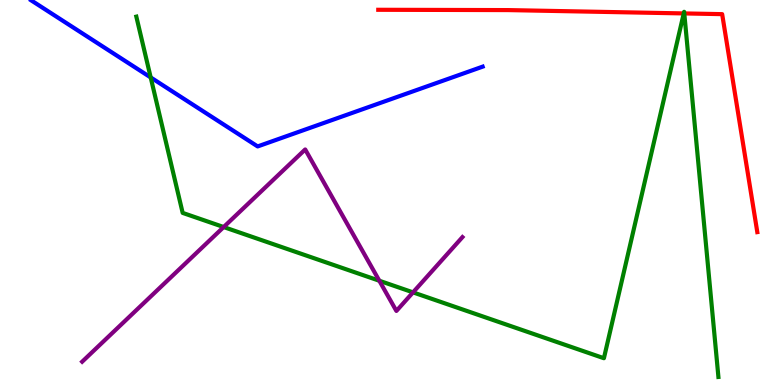[{'lines': ['blue', 'red'], 'intersections': []}, {'lines': ['green', 'red'], 'intersections': [{'x': 8.82, 'y': 9.65}, {'x': 8.83, 'y': 9.65}]}, {'lines': ['purple', 'red'], 'intersections': []}, {'lines': ['blue', 'green'], 'intersections': [{'x': 1.94, 'y': 7.99}]}, {'lines': ['blue', 'purple'], 'intersections': []}, {'lines': ['green', 'purple'], 'intersections': [{'x': 2.89, 'y': 4.1}, {'x': 4.89, 'y': 2.71}, {'x': 5.33, 'y': 2.41}]}]